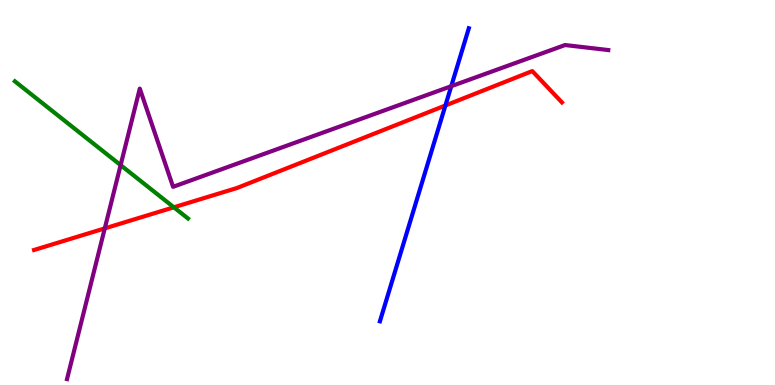[{'lines': ['blue', 'red'], 'intersections': [{'x': 5.75, 'y': 7.26}]}, {'lines': ['green', 'red'], 'intersections': [{'x': 2.24, 'y': 4.62}]}, {'lines': ['purple', 'red'], 'intersections': [{'x': 1.35, 'y': 4.07}]}, {'lines': ['blue', 'green'], 'intersections': []}, {'lines': ['blue', 'purple'], 'intersections': [{'x': 5.82, 'y': 7.76}]}, {'lines': ['green', 'purple'], 'intersections': [{'x': 1.56, 'y': 5.71}]}]